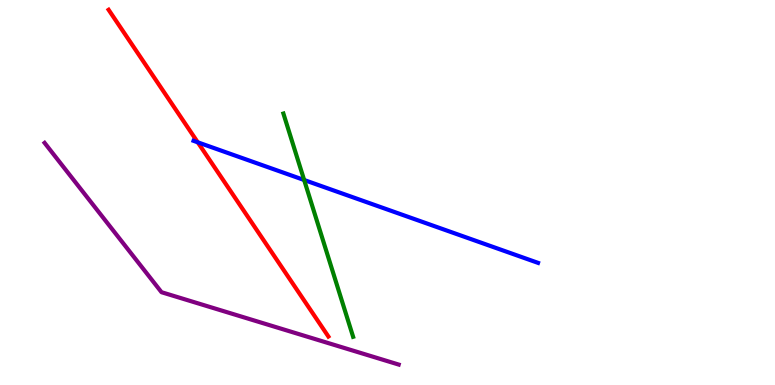[{'lines': ['blue', 'red'], 'intersections': [{'x': 2.55, 'y': 6.3}]}, {'lines': ['green', 'red'], 'intersections': []}, {'lines': ['purple', 'red'], 'intersections': []}, {'lines': ['blue', 'green'], 'intersections': [{'x': 3.92, 'y': 5.32}]}, {'lines': ['blue', 'purple'], 'intersections': []}, {'lines': ['green', 'purple'], 'intersections': []}]